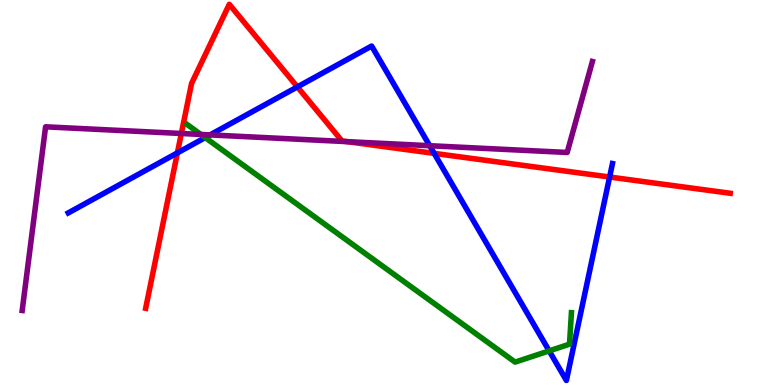[{'lines': ['blue', 'red'], 'intersections': [{'x': 2.29, 'y': 6.03}, {'x': 3.84, 'y': 7.74}, {'x': 5.6, 'y': 6.02}, {'x': 7.87, 'y': 5.4}]}, {'lines': ['green', 'red'], 'intersections': []}, {'lines': ['purple', 'red'], 'intersections': [{'x': 2.34, 'y': 6.53}, {'x': 4.48, 'y': 6.32}]}, {'lines': ['blue', 'green'], 'intersections': [{'x': 2.65, 'y': 6.43}, {'x': 7.09, 'y': 0.886}]}, {'lines': ['blue', 'purple'], 'intersections': [{'x': 2.71, 'y': 6.5}, {'x': 5.54, 'y': 6.22}]}, {'lines': ['green', 'purple'], 'intersections': [{'x': 2.59, 'y': 6.51}]}]